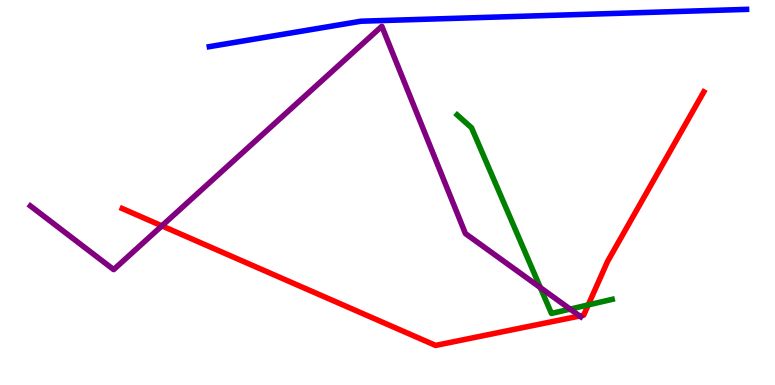[{'lines': ['blue', 'red'], 'intersections': []}, {'lines': ['green', 'red'], 'intersections': [{'x': 7.59, 'y': 2.08}]}, {'lines': ['purple', 'red'], 'intersections': [{'x': 2.09, 'y': 4.13}, {'x': 7.48, 'y': 1.79}]}, {'lines': ['blue', 'green'], 'intersections': []}, {'lines': ['blue', 'purple'], 'intersections': []}, {'lines': ['green', 'purple'], 'intersections': [{'x': 6.97, 'y': 2.53}, {'x': 7.36, 'y': 1.97}]}]